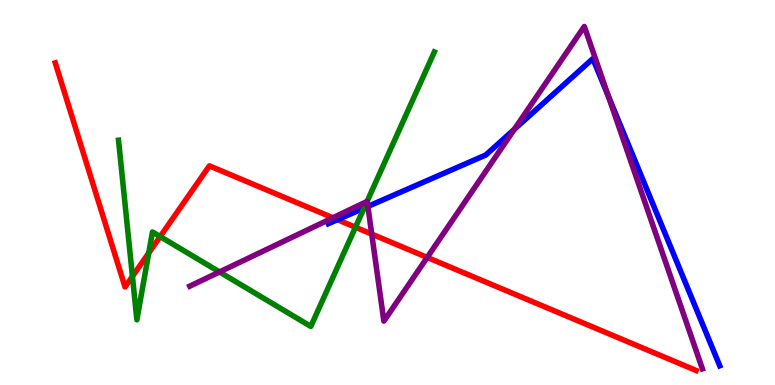[{'lines': ['blue', 'red'], 'intersections': [{'x': 4.35, 'y': 4.29}]}, {'lines': ['green', 'red'], 'intersections': [{'x': 1.71, 'y': 2.82}, {'x': 1.92, 'y': 3.43}, {'x': 2.07, 'y': 3.86}, {'x': 4.59, 'y': 4.1}]}, {'lines': ['purple', 'red'], 'intersections': [{'x': 4.3, 'y': 4.34}, {'x': 4.8, 'y': 3.92}, {'x': 5.51, 'y': 3.31}]}, {'lines': ['blue', 'green'], 'intersections': [{'x': 4.7, 'y': 4.6}]}, {'lines': ['blue', 'purple'], 'intersections': [{'x': 4.75, 'y': 4.64}, {'x': 6.64, 'y': 6.64}, {'x': 7.85, 'y': 7.49}]}, {'lines': ['green', 'purple'], 'intersections': [{'x': 2.83, 'y': 2.94}, {'x': 4.74, 'y': 4.77}]}]